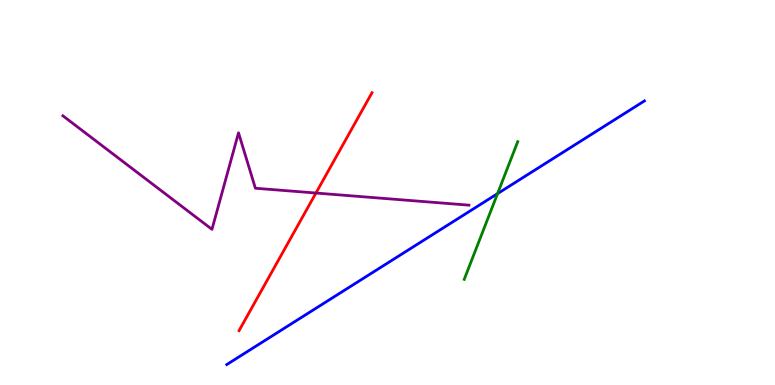[{'lines': ['blue', 'red'], 'intersections': []}, {'lines': ['green', 'red'], 'intersections': []}, {'lines': ['purple', 'red'], 'intersections': [{'x': 4.08, 'y': 4.99}]}, {'lines': ['blue', 'green'], 'intersections': [{'x': 6.42, 'y': 4.97}]}, {'lines': ['blue', 'purple'], 'intersections': []}, {'lines': ['green', 'purple'], 'intersections': []}]